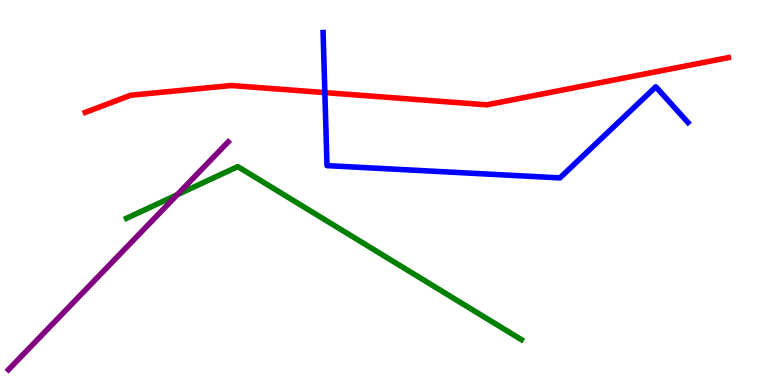[{'lines': ['blue', 'red'], 'intersections': [{'x': 4.19, 'y': 7.6}]}, {'lines': ['green', 'red'], 'intersections': []}, {'lines': ['purple', 'red'], 'intersections': []}, {'lines': ['blue', 'green'], 'intersections': []}, {'lines': ['blue', 'purple'], 'intersections': []}, {'lines': ['green', 'purple'], 'intersections': [{'x': 2.29, 'y': 4.94}]}]